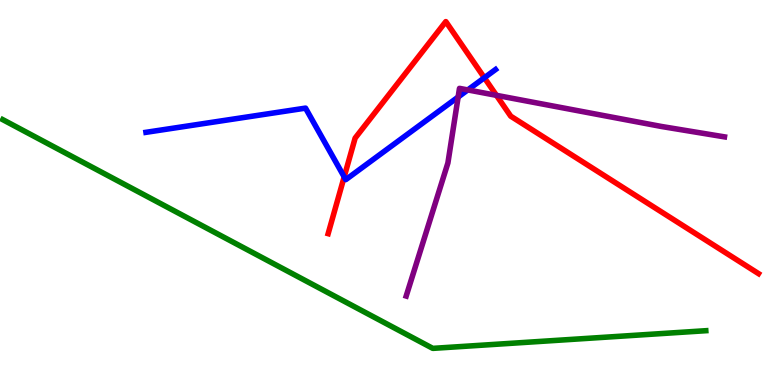[{'lines': ['blue', 'red'], 'intersections': [{'x': 4.44, 'y': 5.41}, {'x': 6.25, 'y': 7.98}]}, {'lines': ['green', 'red'], 'intersections': []}, {'lines': ['purple', 'red'], 'intersections': [{'x': 6.41, 'y': 7.52}]}, {'lines': ['blue', 'green'], 'intersections': []}, {'lines': ['blue', 'purple'], 'intersections': [{'x': 5.91, 'y': 7.48}, {'x': 6.04, 'y': 7.66}]}, {'lines': ['green', 'purple'], 'intersections': []}]